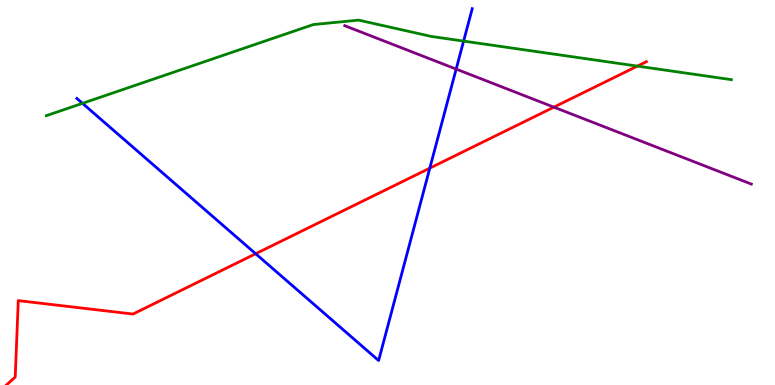[{'lines': ['blue', 'red'], 'intersections': [{'x': 3.3, 'y': 3.41}, {'x': 5.55, 'y': 5.63}]}, {'lines': ['green', 'red'], 'intersections': [{'x': 8.22, 'y': 8.28}]}, {'lines': ['purple', 'red'], 'intersections': [{'x': 7.15, 'y': 7.22}]}, {'lines': ['blue', 'green'], 'intersections': [{'x': 1.06, 'y': 7.32}, {'x': 5.98, 'y': 8.93}]}, {'lines': ['blue', 'purple'], 'intersections': [{'x': 5.89, 'y': 8.21}]}, {'lines': ['green', 'purple'], 'intersections': []}]